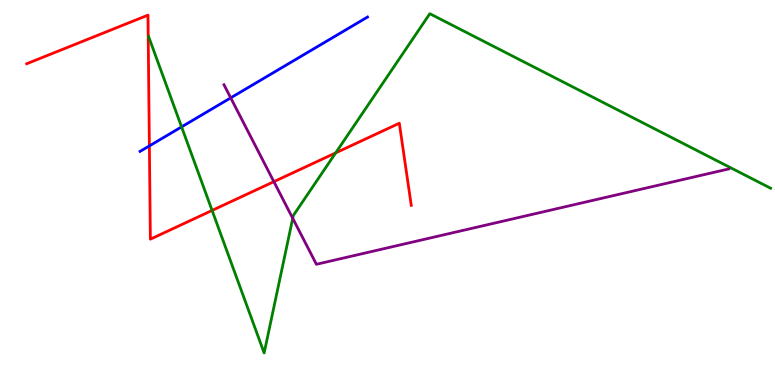[{'lines': ['blue', 'red'], 'intersections': [{'x': 1.93, 'y': 6.21}]}, {'lines': ['green', 'red'], 'intersections': [{'x': 2.74, 'y': 4.53}, {'x': 4.33, 'y': 6.03}]}, {'lines': ['purple', 'red'], 'intersections': [{'x': 3.53, 'y': 5.28}]}, {'lines': ['blue', 'green'], 'intersections': [{'x': 2.34, 'y': 6.7}]}, {'lines': ['blue', 'purple'], 'intersections': [{'x': 2.98, 'y': 7.46}]}, {'lines': ['green', 'purple'], 'intersections': [{'x': 3.78, 'y': 4.33}]}]